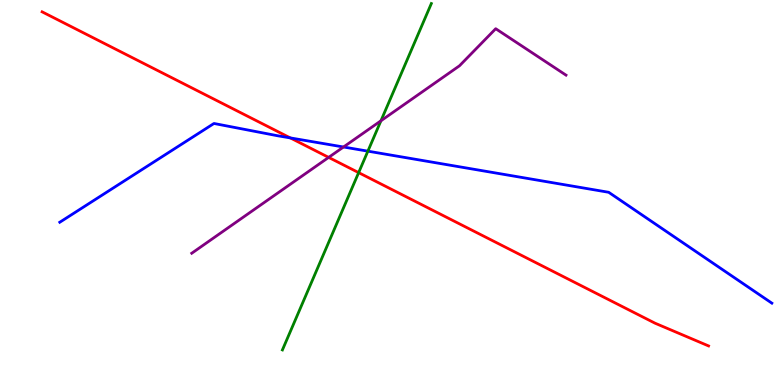[{'lines': ['blue', 'red'], 'intersections': [{'x': 3.75, 'y': 6.42}]}, {'lines': ['green', 'red'], 'intersections': [{'x': 4.63, 'y': 5.52}]}, {'lines': ['purple', 'red'], 'intersections': [{'x': 4.24, 'y': 5.91}]}, {'lines': ['blue', 'green'], 'intersections': [{'x': 4.75, 'y': 6.07}]}, {'lines': ['blue', 'purple'], 'intersections': [{'x': 4.43, 'y': 6.18}]}, {'lines': ['green', 'purple'], 'intersections': [{'x': 4.92, 'y': 6.86}]}]